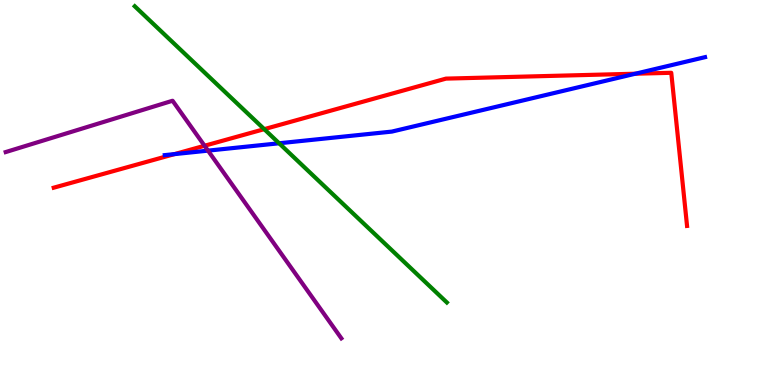[{'lines': ['blue', 'red'], 'intersections': [{'x': 2.25, 'y': 6.0}, {'x': 8.2, 'y': 8.09}]}, {'lines': ['green', 'red'], 'intersections': [{'x': 3.41, 'y': 6.65}]}, {'lines': ['purple', 'red'], 'intersections': [{'x': 2.64, 'y': 6.21}]}, {'lines': ['blue', 'green'], 'intersections': [{'x': 3.6, 'y': 6.28}]}, {'lines': ['blue', 'purple'], 'intersections': [{'x': 2.68, 'y': 6.09}]}, {'lines': ['green', 'purple'], 'intersections': []}]